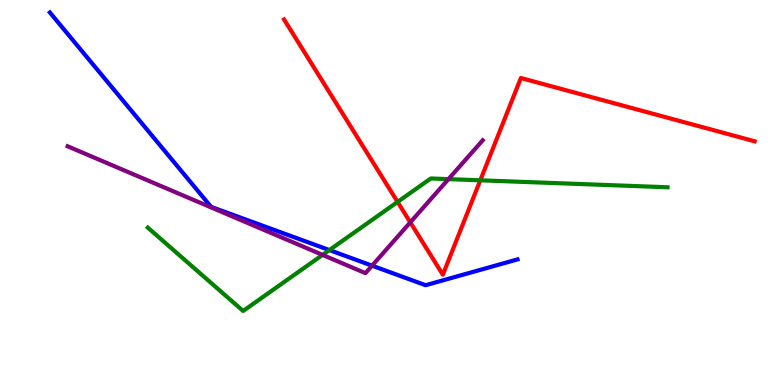[{'lines': ['blue', 'red'], 'intersections': []}, {'lines': ['green', 'red'], 'intersections': [{'x': 5.13, 'y': 4.76}, {'x': 6.2, 'y': 5.32}]}, {'lines': ['purple', 'red'], 'intersections': [{'x': 5.29, 'y': 4.22}]}, {'lines': ['blue', 'green'], 'intersections': [{'x': 4.25, 'y': 3.5}]}, {'lines': ['blue', 'purple'], 'intersections': [{'x': 4.8, 'y': 3.1}]}, {'lines': ['green', 'purple'], 'intersections': [{'x': 4.16, 'y': 3.38}, {'x': 5.79, 'y': 5.35}]}]